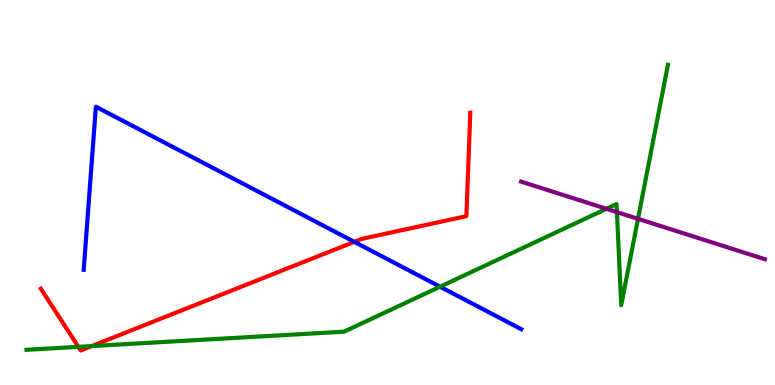[{'lines': ['blue', 'red'], 'intersections': [{'x': 4.57, 'y': 3.72}]}, {'lines': ['green', 'red'], 'intersections': [{'x': 1.01, 'y': 0.991}, {'x': 1.18, 'y': 1.01}]}, {'lines': ['purple', 'red'], 'intersections': []}, {'lines': ['blue', 'green'], 'intersections': [{'x': 5.68, 'y': 2.55}]}, {'lines': ['blue', 'purple'], 'intersections': []}, {'lines': ['green', 'purple'], 'intersections': [{'x': 7.83, 'y': 4.58}, {'x': 7.96, 'y': 4.49}, {'x': 8.23, 'y': 4.32}]}]